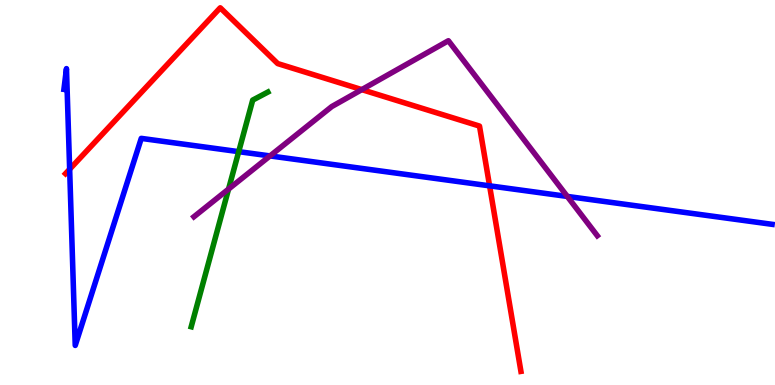[{'lines': ['blue', 'red'], 'intersections': [{'x': 0.899, 'y': 5.6}, {'x': 6.32, 'y': 5.17}]}, {'lines': ['green', 'red'], 'intersections': []}, {'lines': ['purple', 'red'], 'intersections': [{'x': 4.67, 'y': 7.67}]}, {'lines': ['blue', 'green'], 'intersections': [{'x': 3.08, 'y': 6.06}]}, {'lines': ['blue', 'purple'], 'intersections': [{'x': 3.48, 'y': 5.95}, {'x': 7.32, 'y': 4.9}]}, {'lines': ['green', 'purple'], 'intersections': [{'x': 2.95, 'y': 5.09}]}]